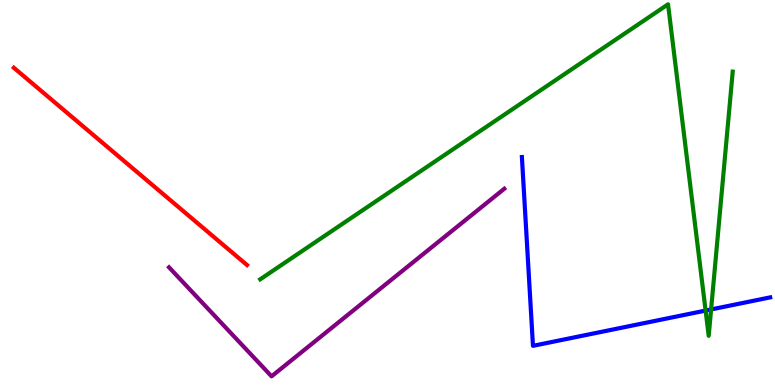[{'lines': ['blue', 'red'], 'intersections': []}, {'lines': ['green', 'red'], 'intersections': []}, {'lines': ['purple', 'red'], 'intersections': []}, {'lines': ['blue', 'green'], 'intersections': [{'x': 9.1, 'y': 1.93}, {'x': 9.18, 'y': 1.96}]}, {'lines': ['blue', 'purple'], 'intersections': []}, {'lines': ['green', 'purple'], 'intersections': []}]